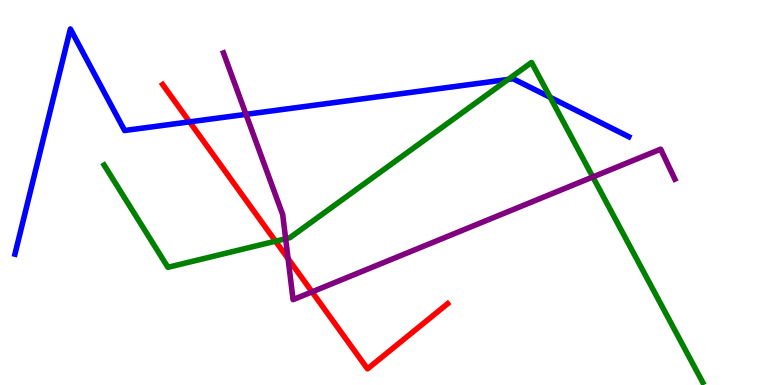[{'lines': ['blue', 'red'], 'intersections': [{'x': 2.45, 'y': 6.83}]}, {'lines': ['green', 'red'], 'intersections': [{'x': 3.56, 'y': 3.74}]}, {'lines': ['purple', 'red'], 'intersections': [{'x': 3.72, 'y': 3.28}, {'x': 4.03, 'y': 2.42}]}, {'lines': ['blue', 'green'], 'intersections': [{'x': 6.56, 'y': 7.94}, {'x': 7.1, 'y': 7.47}]}, {'lines': ['blue', 'purple'], 'intersections': [{'x': 3.17, 'y': 7.03}]}, {'lines': ['green', 'purple'], 'intersections': [{'x': 3.69, 'y': 3.8}, {'x': 7.65, 'y': 5.4}]}]